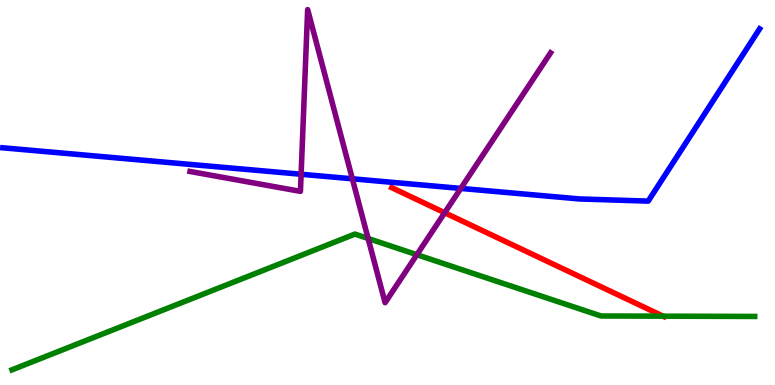[{'lines': ['blue', 'red'], 'intersections': []}, {'lines': ['green', 'red'], 'intersections': [{'x': 8.56, 'y': 1.79}]}, {'lines': ['purple', 'red'], 'intersections': [{'x': 5.74, 'y': 4.47}]}, {'lines': ['blue', 'green'], 'intersections': []}, {'lines': ['blue', 'purple'], 'intersections': [{'x': 3.89, 'y': 5.47}, {'x': 4.55, 'y': 5.36}, {'x': 5.95, 'y': 5.11}]}, {'lines': ['green', 'purple'], 'intersections': [{'x': 4.75, 'y': 3.81}, {'x': 5.38, 'y': 3.38}]}]